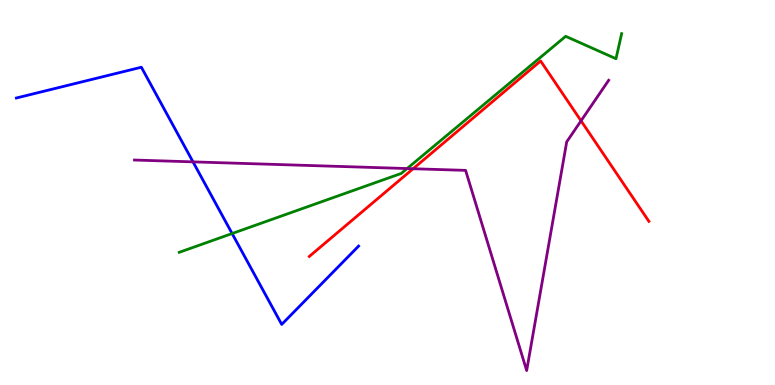[{'lines': ['blue', 'red'], 'intersections': []}, {'lines': ['green', 'red'], 'intersections': []}, {'lines': ['purple', 'red'], 'intersections': [{'x': 5.33, 'y': 5.62}, {'x': 7.5, 'y': 6.86}]}, {'lines': ['blue', 'green'], 'intersections': [{'x': 3.0, 'y': 3.93}]}, {'lines': ['blue', 'purple'], 'intersections': [{'x': 2.49, 'y': 5.8}]}, {'lines': ['green', 'purple'], 'intersections': [{'x': 5.25, 'y': 5.62}]}]